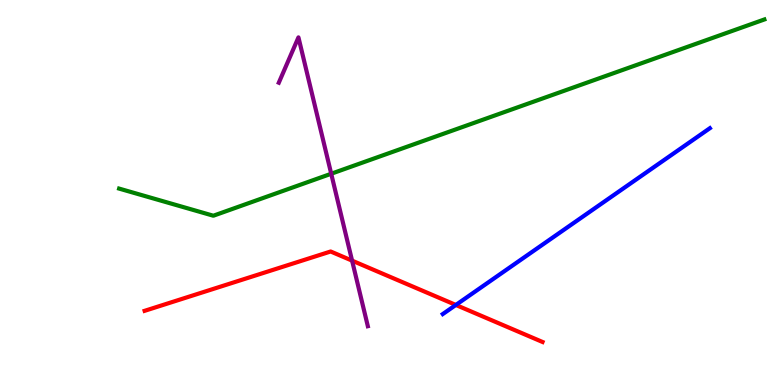[{'lines': ['blue', 'red'], 'intersections': [{'x': 5.88, 'y': 2.08}]}, {'lines': ['green', 'red'], 'intersections': []}, {'lines': ['purple', 'red'], 'intersections': [{'x': 4.54, 'y': 3.23}]}, {'lines': ['blue', 'green'], 'intersections': []}, {'lines': ['blue', 'purple'], 'intersections': []}, {'lines': ['green', 'purple'], 'intersections': [{'x': 4.27, 'y': 5.49}]}]